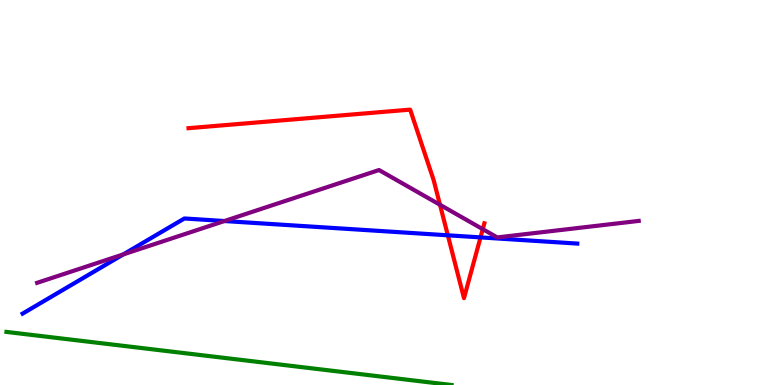[{'lines': ['blue', 'red'], 'intersections': [{'x': 5.78, 'y': 3.89}, {'x': 6.2, 'y': 3.83}]}, {'lines': ['green', 'red'], 'intersections': []}, {'lines': ['purple', 'red'], 'intersections': [{'x': 5.68, 'y': 4.68}, {'x': 6.23, 'y': 4.05}]}, {'lines': ['blue', 'green'], 'intersections': []}, {'lines': ['blue', 'purple'], 'intersections': [{'x': 1.59, 'y': 3.39}, {'x': 2.9, 'y': 4.26}]}, {'lines': ['green', 'purple'], 'intersections': []}]